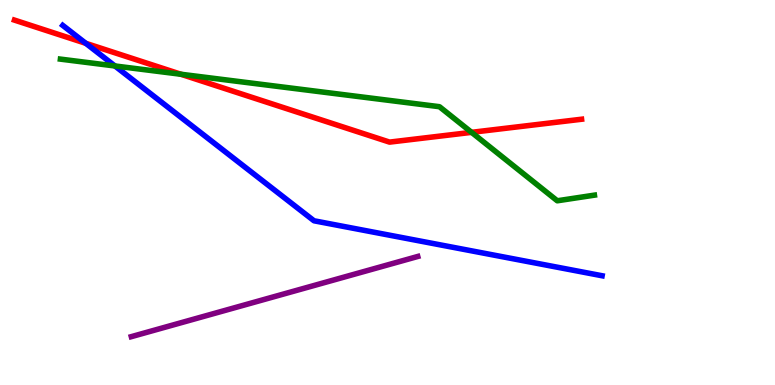[{'lines': ['blue', 'red'], 'intersections': [{'x': 1.11, 'y': 8.88}]}, {'lines': ['green', 'red'], 'intersections': [{'x': 2.33, 'y': 8.07}, {'x': 6.08, 'y': 6.56}]}, {'lines': ['purple', 'red'], 'intersections': []}, {'lines': ['blue', 'green'], 'intersections': [{'x': 1.48, 'y': 8.29}]}, {'lines': ['blue', 'purple'], 'intersections': []}, {'lines': ['green', 'purple'], 'intersections': []}]